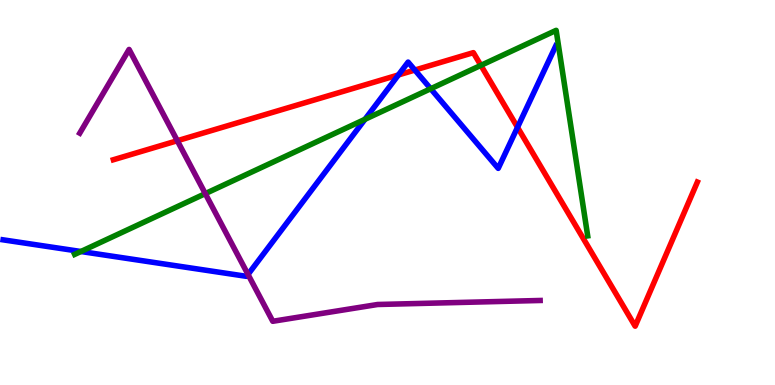[{'lines': ['blue', 'red'], 'intersections': [{'x': 5.14, 'y': 8.05}, {'x': 5.35, 'y': 8.18}, {'x': 6.68, 'y': 6.69}]}, {'lines': ['green', 'red'], 'intersections': [{'x': 6.2, 'y': 8.3}]}, {'lines': ['purple', 'red'], 'intersections': [{'x': 2.29, 'y': 6.34}]}, {'lines': ['blue', 'green'], 'intersections': [{'x': 1.04, 'y': 3.47}, {'x': 4.71, 'y': 6.9}, {'x': 5.56, 'y': 7.7}]}, {'lines': ['blue', 'purple'], 'intersections': [{'x': 3.2, 'y': 2.87}]}, {'lines': ['green', 'purple'], 'intersections': [{'x': 2.65, 'y': 4.97}]}]